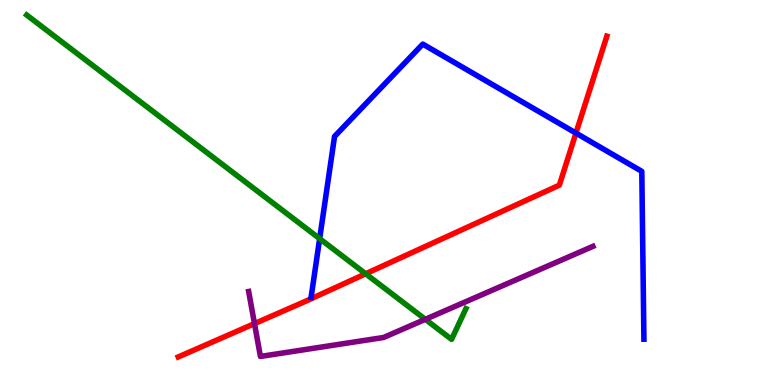[{'lines': ['blue', 'red'], 'intersections': [{'x': 7.43, 'y': 6.54}]}, {'lines': ['green', 'red'], 'intersections': [{'x': 4.72, 'y': 2.89}]}, {'lines': ['purple', 'red'], 'intersections': [{'x': 3.28, 'y': 1.59}]}, {'lines': ['blue', 'green'], 'intersections': [{'x': 4.12, 'y': 3.8}]}, {'lines': ['blue', 'purple'], 'intersections': []}, {'lines': ['green', 'purple'], 'intersections': [{'x': 5.49, 'y': 1.71}]}]